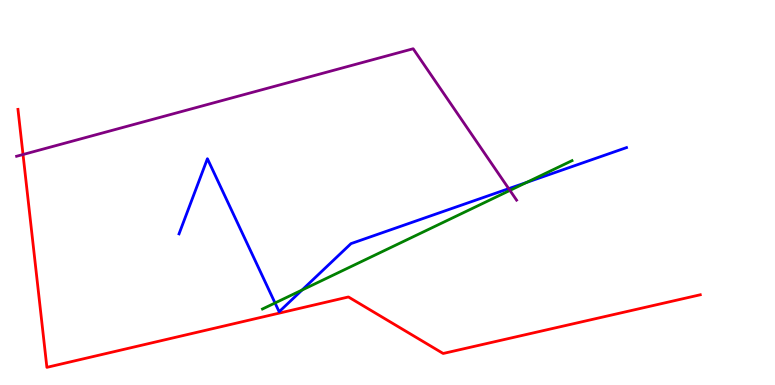[{'lines': ['blue', 'red'], 'intersections': []}, {'lines': ['green', 'red'], 'intersections': []}, {'lines': ['purple', 'red'], 'intersections': [{'x': 0.297, 'y': 5.99}]}, {'lines': ['blue', 'green'], 'intersections': [{'x': 3.55, 'y': 2.13}, {'x': 3.9, 'y': 2.47}, {'x': 6.79, 'y': 5.26}]}, {'lines': ['blue', 'purple'], 'intersections': [{'x': 6.56, 'y': 5.1}]}, {'lines': ['green', 'purple'], 'intersections': [{'x': 6.58, 'y': 5.05}]}]